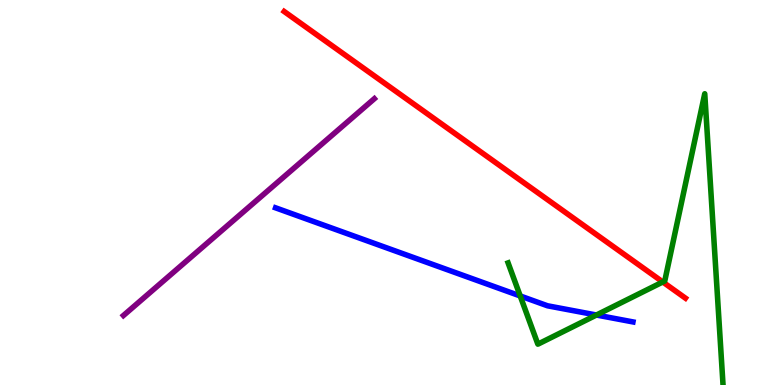[{'lines': ['blue', 'red'], 'intersections': []}, {'lines': ['green', 'red'], 'intersections': [{'x': 8.55, 'y': 2.68}]}, {'lines': ['purple', 'red'], 'intersections': []}, {'lines': ['blue', 'green'], 'intersections': [{'x': 6.71, 'y': 2.31}, {'x': 7.7, 'y': 1.82}]}, {'lines': ['blue', 'purple'], 'intersections': []}, {'lines': ['green', 'purple'], 'intersections': []}]